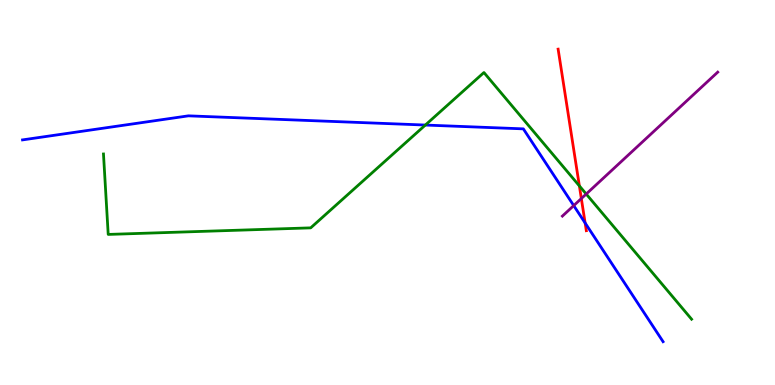[{'lines': ['blue', 'red'], 'intersections': [{'x': 7.55, 'y': 4.21}]}, {'lines': ['green', 'red'], 'intersections': [{'x': 7.48, 'y': 5.17}]}, {'lines': ['purple', 'red'], 'intersections': [{'x': 7.5, 'y': 4.84}]}, {'lines': ['blue', 'green'], 'intersections': [{'x': 5.49, 'y': 6.75}]}, {'lines': ['blue', 'purple'], 'intersections': [{'x': 7.4, 'y': 4.66}]}, {'lines': ['green', 'purple'], 'intersections': [{'x': 7.56, 'y': 4.96}]}]